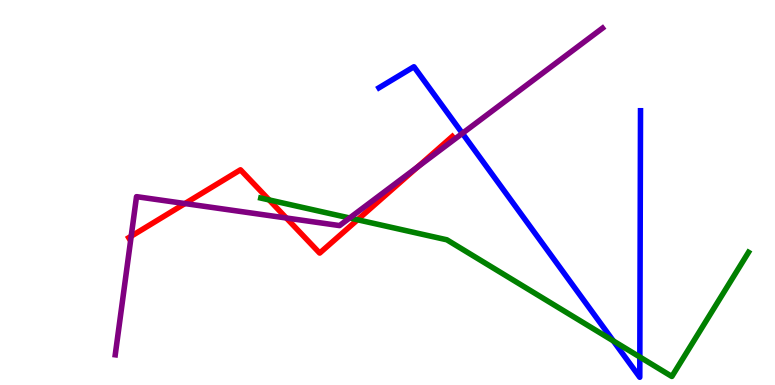[{'lines': ['blue', 'red'], 'intersections': []}, {'lines': ['green', 'red'], 'intersections': [{'x': 3.47, 'y': 4.81}, {'x': 4.61, 'y': 4.29}]}, {'lines': ['purple', 'red'], 'intersections': [{'x': 1.69, 'y': 3.86}, {'x': 2.39, 'y': 4.71}, {'x': 3.69, 'y': 4.34}, {'x': 5.39, 'y': 5.67}]}, {'lines': ['blue', 'green'], 'intersections': [{'x': 7.91, 'y': 1.15}, {'x': 8.26, 'y': 0.727}]}, {'lines': ['blue', 'purple'], 'intersections': [{'x': 5.97, 'y': 6.54}]}, {'lines': ['green', 'purple'], 'intersections': [{'x': 4.51, 'y': 4.34}]}]